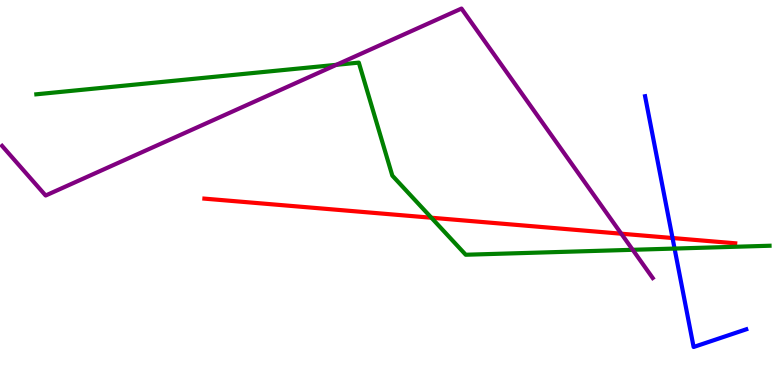[{'lines': ['blue', 'red'], 'intersections': [{'x': 8.68, 'y': 3.82}]}, {'lines': ['green', 'red'], 'intersections': [{'x': 5.57, 'y': 4.34}]}, {'lines': ['purple', 'red'], 'intersections': [{'x': 8.02, 'y': 3.93}]}, {'lines': ['blue', 'green'], 'intersections': [{'x': 8.7, 'y': 3.54}]}, {'lines': ['blue', 'purple'], 'intersections': []}, {'lines': ['green', 'purple'], 'intersections': [{'x': 4.34, 'y': 8.32}, {'x': 8.16, 'y': 3.51}]}]